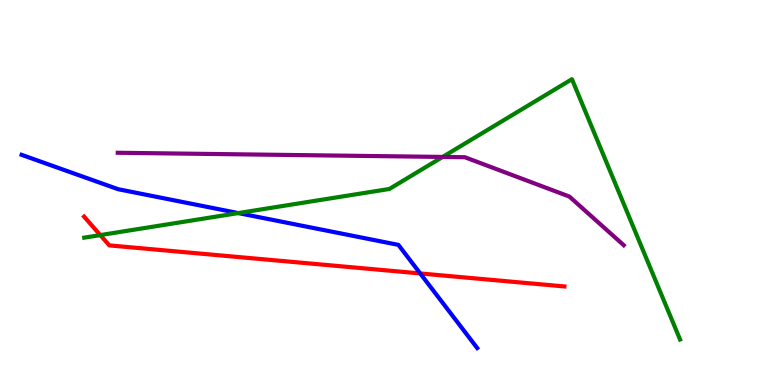[{'lines': ['blue', 'red'], 'intersections': [{'x': 5.42, 'y': 2.9}]}, {'lines': ['green', 'red'], 'intersections': [{'x': 1.29, 'y': 3.89}]}, {'lines': ['purple', 'red'], 'intersections': []}, {'lines': ['blue', 'green'], 'intersections': [{'x': 3.07, 'y': 4.47}]}, {'lines': ['blue', 'purple'], 'intersections': []}, {'lines': ['green', 'purple'], 'intersections': [{'x': 5.71, 'y': 5.92}]}]